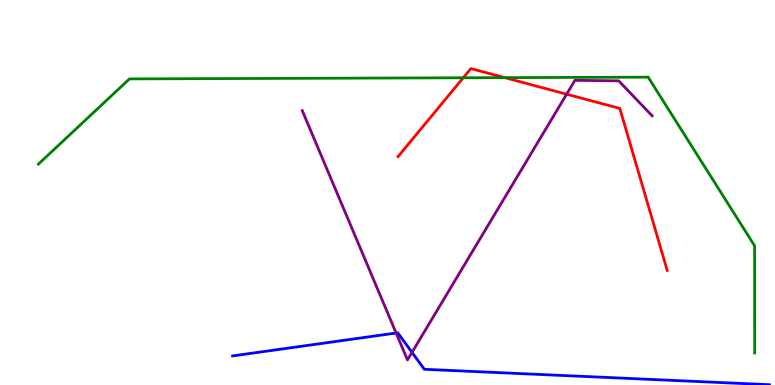[{'lines': ['blue', 'red'], 'intersections': []}, {'lines': ['green', 'red'], 'intersections': [{'x': 5.98, 'y': 7.98}, {'x': 6.51, 'y': 7.98}]}, {'lines': ['purple', 'red'], 'intersections': [{'x': 7.31, 'y': 7.55}]}, {'lines': ['blue', 'green'], 'intersections': []}, {'lines': ['blue', 'purple'], 'intersections': [{'x': 5.11, 'y': 1.35}, {'x': 5.32, 'y': 0.848}]}, {'lines': ['green', 'purple'], 'intersections': []}]